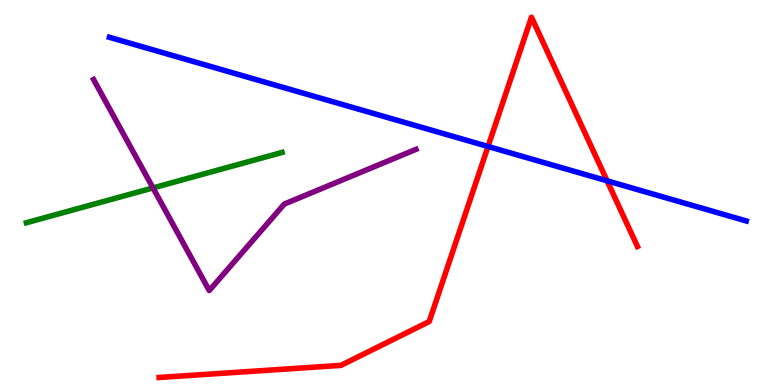[{'lines': ['blue', 'red'], 'intersections': [{'x': 6.3, 'y': 6.2}, {'x': 7.83, 'y': 5.3}]}, {'lines': ['green', 'red'], 'intersections': []}, {'lines': ['purple', 'red'], 'intersections': []}, {'lines': ['blue', 'green'], 'intersections': []}, {'lines': ['blue', 'purple'], 'intersections': []}, {'lines': ['green', 'purple'], 'intersections': [{'x': 1.97, 'y': 5.12}]}]